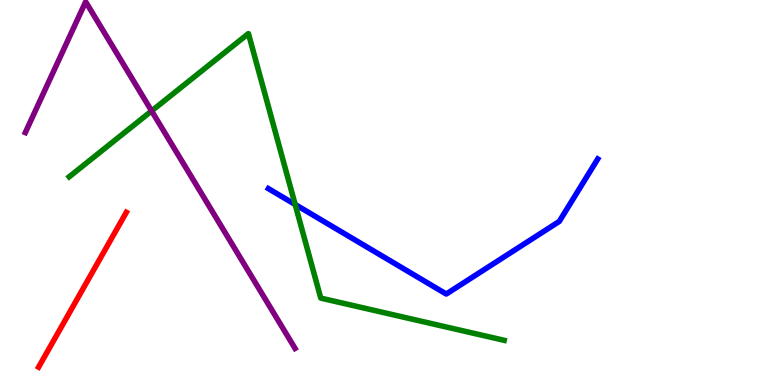[{'lines': ['blue', 'red'], 'intersections': []}, {'lines': ['green', 'red'], 'intersections': []}, {'lines': ['purple', 'red'], 'intersections': []}, {'lines': ['blue', 'green'], 'intersections': [{'x': 3.81, 'y': 4.69}]}, {'lines': ['blue', 'purple'], 'intersections': []}, {'lines': ['green', 'purple'], 'intersections': [{'x': 1.96, 'y': 7.12}]}]